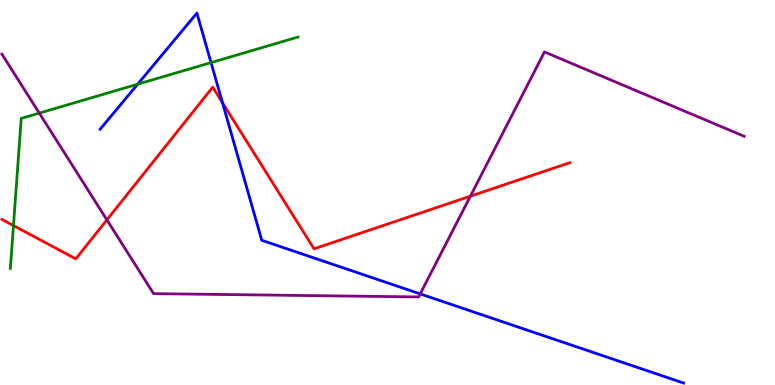[{'lines': ['blue', 'red'], 'intersections': [{'x': 2.87, 'y': 7.33}]}, {'lines': ['green', 'red'], 'intersections': [{'x': 0.174, 'y': 4.14}]}, {'lines': ['purple', 'red'], 'intersections': [{'x': 1.38, 'y': 4.29}, {'x': 6.07, 'y': 4.91}]}, {'lines': ['blue', 'green'], 'intersections': [{'x': 1.78, 'y': 7.81}, {'x': 2.72, 'y': 8.37}]}, {'lines': ['blue', 'purple'], 'intersections': [{'x': 5.42, 'y': 2.37}]}, {'lines': ['green', 'purple'], 'intersections': [{'x': 0.507, 'y': 7.06}]}]